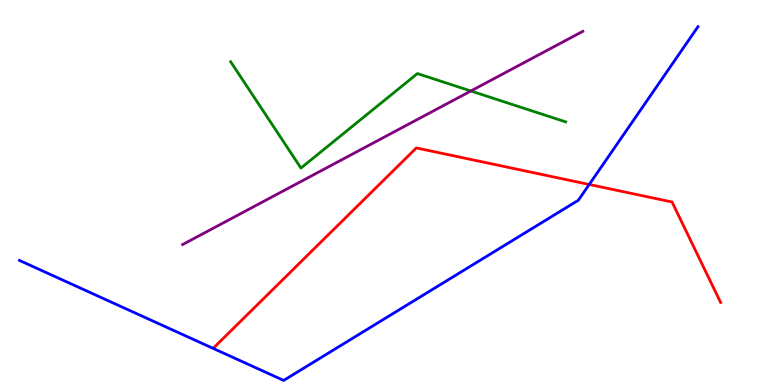[{'lines': ['blue', 'red'], 'intersections': [{'x': 7.6, 'y': 5.21}]}, {'lines': ['green', 'red'], 'intersections': []}, {'lines': ['purple', 'red'], 'intersections': []}, {'lines': ['blue', 'green'], 'intersections': []}, {'lines': ['blue', 'purple'], 'intersections': []}, {'lines': ['green', 'purple'], 'intersections': [{'x': 6.08, 'y': 7.64}]}]